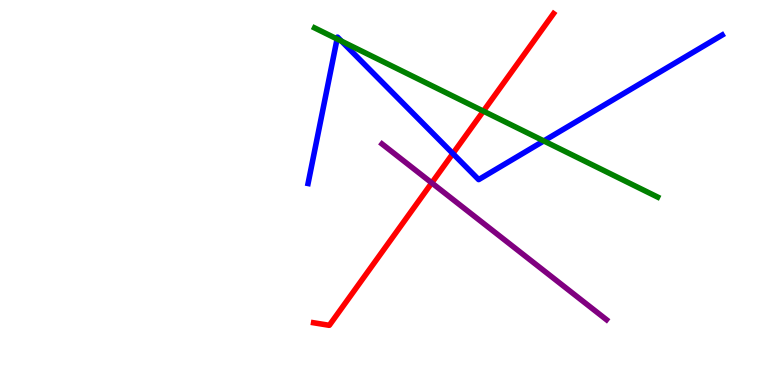[{'lines': ['blue', 'red'], 'intersections': [{'x': 5.84, 'y': 6.01}]}, {'lines': ['green', 'red'], 'intersections': [{'x': 6.24, 'y': 7.11}]}, {'lines': ['purple', 'red'], 'intersections': [{'x': 5.57, 'y': 5.25}]}, {'lines': ['blue', 'green'], 'intersections': [{'x': 4.35, 'y': 8.99}, {'x': 4.41, 'y': 8.93}, {'x': 7.02, 'y': 6.34}]}, {'lines': ['blue', 'purple'], 'intersections': []}, {'lines': ['green', 'purple'], 'intersections': []}]